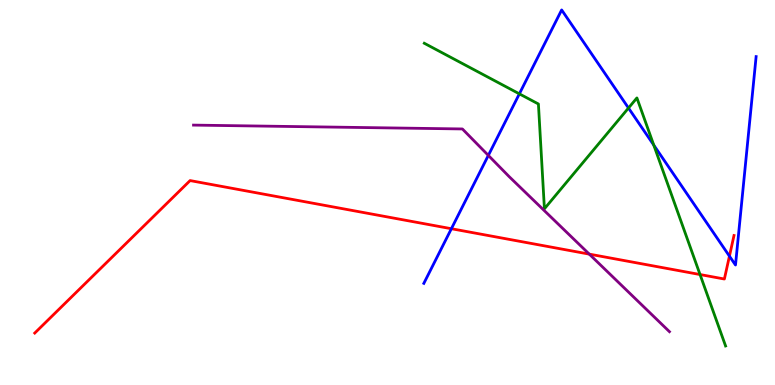[{'lines': ['blue', 'red'], 'intersections': [{'x': 5.82, 'y': 4.06}, {'x': 9.41, 'y': 3.35}]}, {'lines': ['green', 'red'], 'intersections': [{'x': 9.03, 'y': 2.87}]}, {'lines': ['purple', 'red'], 'intersections': [{'x': 7.6, 'y': 3.4}]}, {'lines': ['blue', 'green'], 'intersections': [{'x': 6.7, 'y': 7.56}, {'x': 8.11, 'y': 7.19}, {'x': 8.44, 'y': 6.23}]}, {'lines': ['blue', 'purple'], 'intersections': [{'x': 6.3, 'y': 5.96}]}, {'lines': ['green', 'purple'], 'intersections': []}]